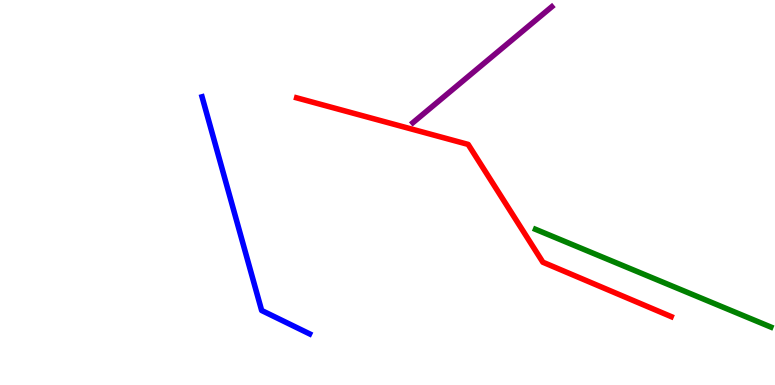[{'lines': ['blue', 'red'], 'intersections': []}, {'lines': ['green', 'red'], 'intersections': []}, {'lines': ['purple', 'red'], 'intersections': []}, {'lines': ['blue', 'green'], 'intersections': []}, {'lines': ['blue', 'purple'], 'intersections': []}, {'lines': ['green', 'purple'], 'intersections': []}]